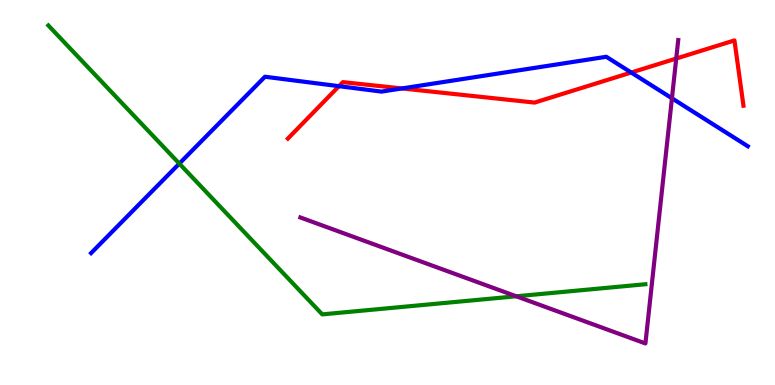[{'lines': ['blue', 'red'], 'intersections': [{'x': 4.37, 'y': 7.76}, {'x': 5.19, 'y': 7.7}, {'x': 8.14, 'y': 8.12}]}, {'lines': ['green', 'red'], 'intersections': []}, {'lines': ['purple', 'red'], 'intersections': [{'x': 8.73, 'y': 8.48}]}, {'lines': ['blue', 'green'], 'intersections': [{'x': 2.31, 'y': 5.75}]}, {'lines': ['blue', 'purple'], 'intersections': [{'x': 8.67, 'y': 7.45}]}, {'lines': ['green', 'purple'], 'intersections': [{'x': 6.66, 'y': 2.3}]}]